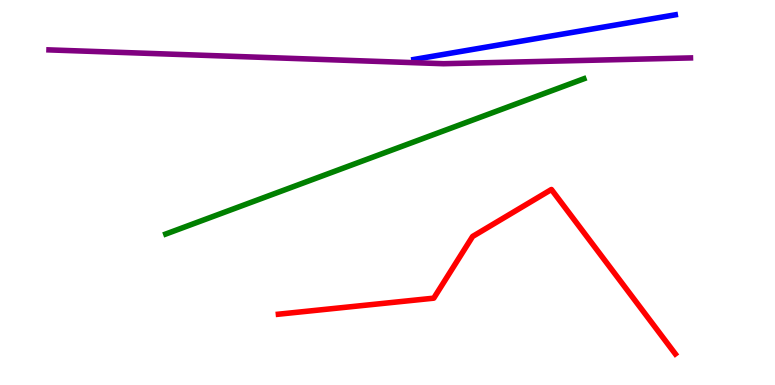[{'lines': ['blue', 'red'], 'intersections': []}, {'lines': ['green', 'red'], 'intersections': []}, {'lines': ['purple', 'red'], 'intersections': []}, {'lines': ['blue', 'green'], 'intersections': []}, {'lines': ['blue', 'purple'], 'intersections': []}, {'lines': ['green', 'purple'], 'intersections': []}]